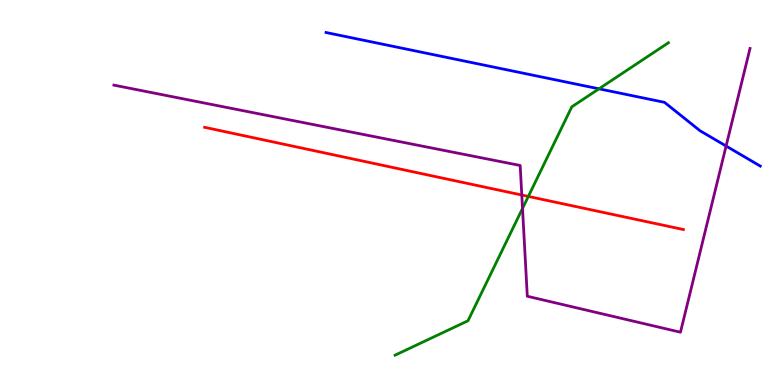[{'lines': ['blue', 'red'], 'intersections': []}, {'lines': ['green', 'red'], 'intersections': [{'x': 6.82, 'y': 4.9}]}, {'lines': ['purple', 'red'], 'intersections': [{'x': 6.73, 'y': 4.93}]}, {'lines': ['blue', 'green'], 'intersections': [{'x': 7.73, 'y': 7.69}]}, {'lines': ['blue', 'purple'], 'intersections': [{'x': 9.37, 'y': 6.21}]}, {'lines': ['green', 'purple'], 'intersections': [{'x': 6.74, 'y': 4.59}]}]